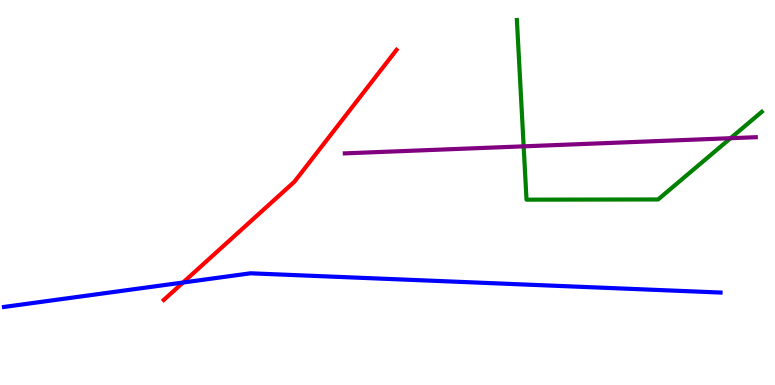[{'lines': ['blue', 'red'], 'intersections': [{'x': 2.36, 'y': 2.66}]}, {'lines': ['green', 'red'], 'intersections': []}, {'lines': ['purple', 'red'], 'intersections': []}, {'lines': ['blue', 'green'], 'intersections': []}, {'lines': ['blue', 'purple'], 'intersections': []}, {'lines': ['green', 'purple'], 'intersections': [{'x': 6.76, 'y': 6.2}, {'x': 9.43, 'y': 6.41}]}]